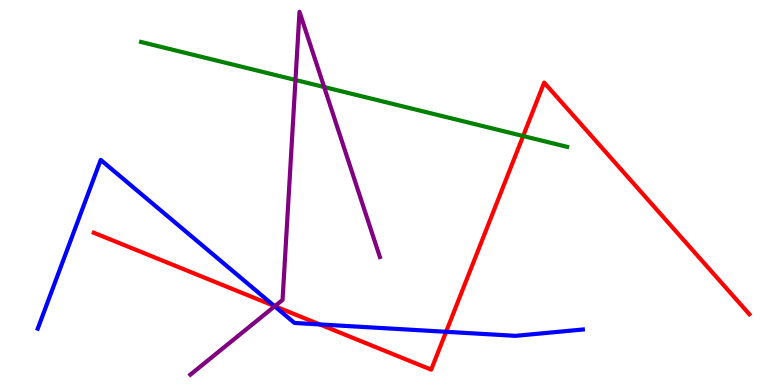[{'lines': ['blue', 'red'], 'intersections': [{'x': 3.54, 'y': 2.05}, {'x': 4.13, 'y': 1.57}, {'x': 5.76, 'y': 1.38}]}, {'lines': ['green', 'red'], 'intersections': [{'x': 6.75, 'y': 6.47}]}, {'lines': ['purple', 'red'], 'intersections': [{'x': 3.55, 'y': 2.05}]}, {'lines': ['blue', 'green'], 'intersections': []}, {'lines': ['blue', 'purple'], 'intersections': [{'x': 3.54, 'y': 2.04}]}, {'lines': ['green', 'purple'], 'intersections': [{'x': 3.81, 'y': 7.92}, {'x': 4.18, 'y': 7.74}]}]